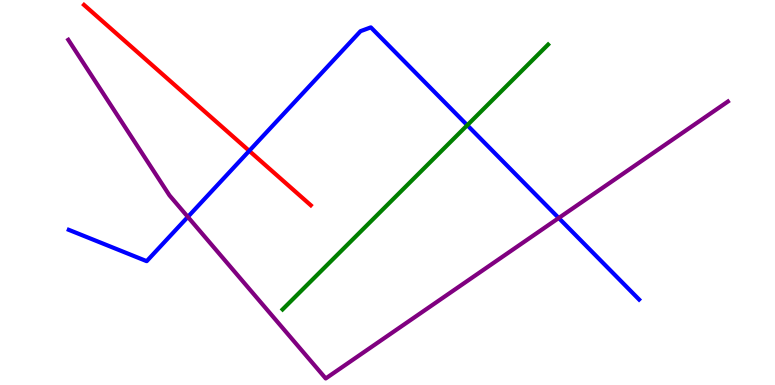[{'lines': ['blue', 'red'], 'intersections': [{'x': 3.22, 'y': 6.08}]}, {'lines': ['green', 'red'], 'intersections': []}, {'lines': ['purple', 'red'], 'intersections': []}, {'lines': ['blue', 'green'], 'intersections': [{'x': 6.03, 'y': 6.75}]}, {'lines': ['blue', 'purple'], 'intersections': [{'x': 2.42, 'y': 4.37}, {'x': 7.21, 'y': 4.34}]}, {'lines': ['green', 'purple'], 'intersections': []}]